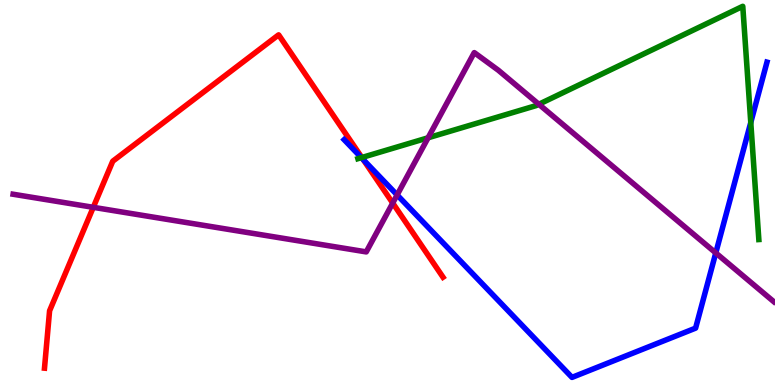[{'lines': ['blue', 'red'], 'intersections': [{'x': 4.69, 'y': 5.85}]}, {'lines': ['green', 'red'], 'intersections': [{'x': 4.67, 'y': 5.91}]}, {'lines': ['purple', 'red'], 'intersections': [{'x': 1.2, 'y': 4.62}, {'x': 5.07, 'y': 4.73}]}, {'lines': ['blue', 'green'], 'intersections': [{'x': 4.66, 'y': 5.91}, {'x': 9.69, 'y': 6.82}]}, {'lines': ['blue', 'purple'], 'intersections': [{'x': 5.12, 'y': 4.94}, {'x': 9.24, 'y': 3.43}]}, {'lines': ['green', 'purple'], 'intersections': [{'x': 5.52, 'y': 6.42}, {'x': 6.95, 'y': 7.29}]}]